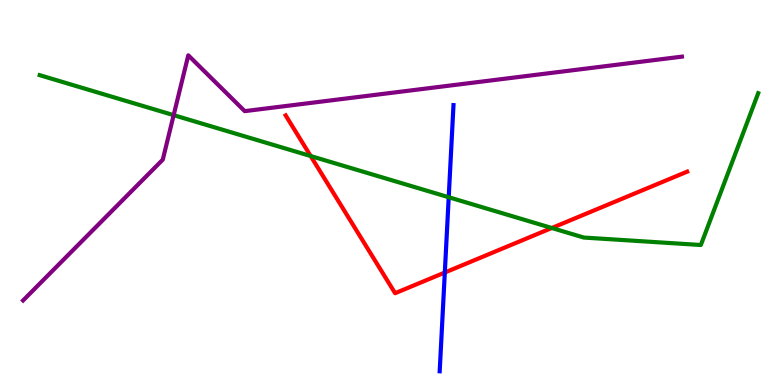[{'lines': ['blue', 'red'], 'intersections': [{'x': 5.74, 'y': 2.92}]}, {'lines': ['green', 'red'], 'intersections': [{'x': 4.01, 'y': 5.95}, {'x': 7.12, 'y': 4.08}]}, {'lines': ['purple', 'red'], 'intersections': []}, {'lines': ['blue', 'green'], 'intersections': [{'x': 5.79, 'y': 4.88}]}, {'lines': ['blue', 'purple'], 'intersections': []}, {'lines': ['green', 'purple'], 'intersections': [{'x': 2.24, 'y': 7.01}]}]